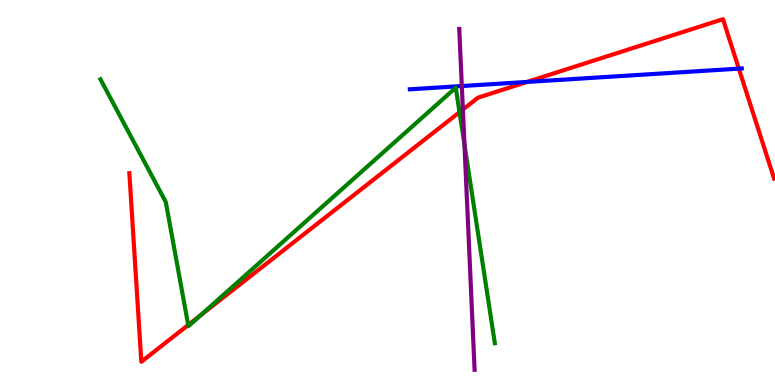[{'lines': ['blue', 'red'], 'intersections': [{'x': 6.8, 'y': 7.87}, {'x': 9.53, 'y': 8.22}]}, {'lines': ['green', 'red'], 'intersections': [{'x': 2.43, 'y': 1.56}, {'x': 2.59, 'y': 1.81}, {'x': 5.93, 'y': 7.09}]}, {'lines': ['purple', 'red'], 'intersections': [{'x': 5.97, 'y': 7.15}]}, {'lines': ['blue', 'green'], 'intersections': []}, {'lines': ['blue', 'purple'], 'intersections': [{'x': 5.96, 'y': 7.77}]}, {'lines': ['green', 'purple'], 'intersections': [{'x': 5.99, 'y': 6.24}]}]